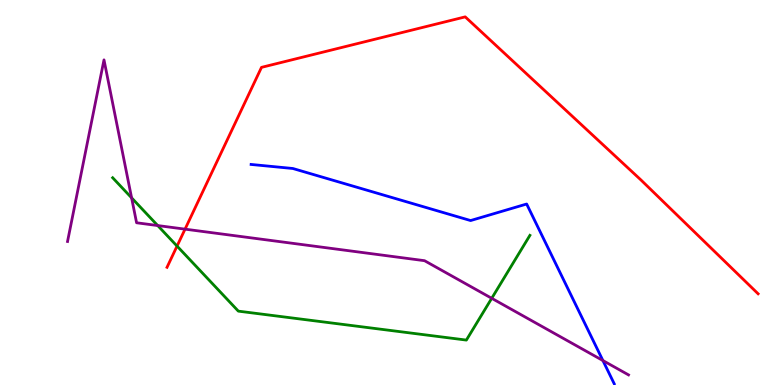[{'lines': ['blue', 'red'], 'intersections': []}, {'lines': ['green', 'red'], 'intersections': [{'x': 2.28, 'y': 3.61}]}, {'lines': ['purple', 'red'], 'intersections': [{'x': 2.39, 'y': 4.05}]}, {'lines': ['blue', 'green'], 'intersections': []}, {'lines': ['blue', 'purple'], 'intersections': [{'x': 7.78, 'y': 0.635}]}, {'lines': ['green', 'purple'], 'intersections': [{'x': 1.7, 'y': 4.86}, {'x': 2.03, 'y': 4.14}, {'x': 6.34, 'y': 2.25}]}]